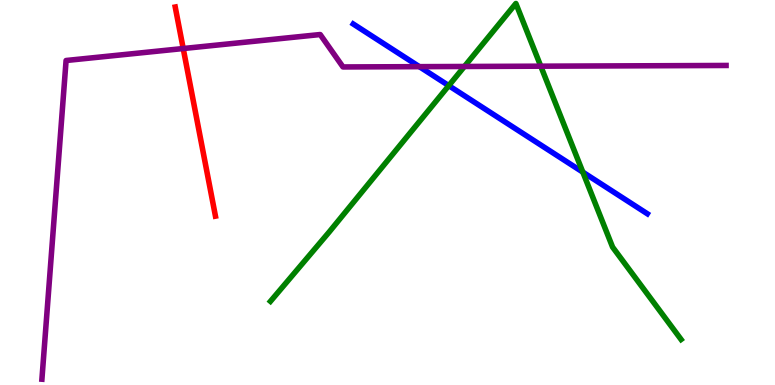[{'lines': ['blue', 'red'], 'intersections': []}, {'lines': ['green', 'red'], 'intersections': []}, {'lines': ['purple', 'red'], 'intersections': [{'x': 2.36, 'y': 8.74}]}, {'lines': ['blue', 'green'], 'intersections': [{'x': 5.79, 'y': 7.78}, {'x': 7.52, 'y': 5.53}]}, {'lines': ['blue', 'purple'], 'intersections': [{'x': 5.41, 'y': 8.27}]}, {'lines': ['green', 'purple'], 'intersections': [{'x': 5.99, 'y': 8.27}, {'x': 6.98, 'y': 8.28}]}]